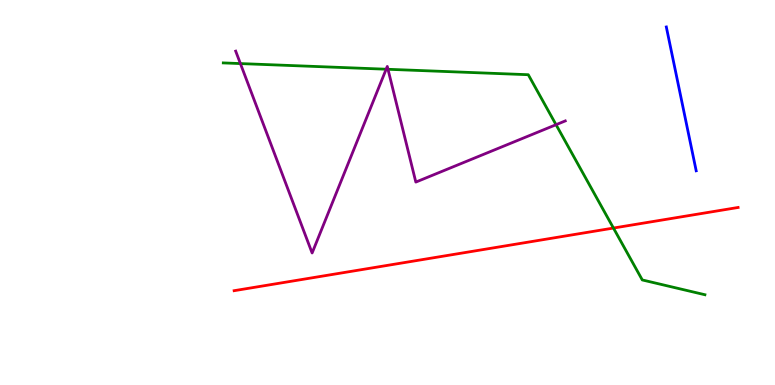[{'lines': ['blue', 'red'], 'intersections': []}, {'lines': ['green', 'red'], 'intersections': [{'x': 7.92, 'y': 4.08}]}, {'lines': ['purple', 'red'], 'intersections': []}, {'lines': ['blue', 'green'], 'intersections': []}, {'lines': ['blue', 'purple'], 'intersections': []}, {'lines': ['green', 'purple'], 'intersections': [{'x': 3.1, 'y': 8.35}, {'x': 4.98, 'y': 8.2}, {'x': 5.01, 'y': 8.2}, {'x': 7.17, 'y': 6.76}]}]